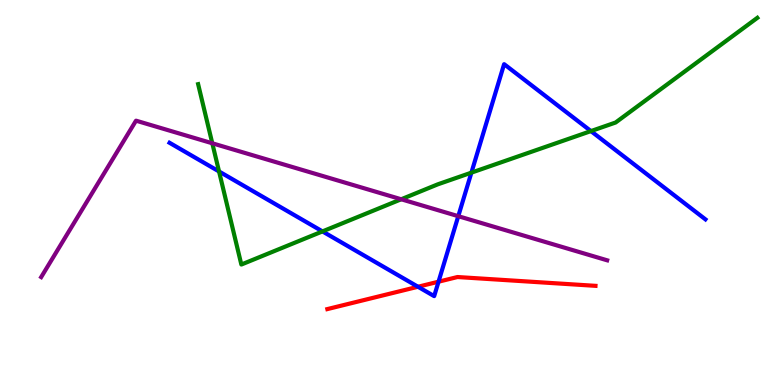[{'lines': ['blue', 'red'], 'intersections': [{'x': 5.39, 'y': 2.55}, {'x': 5.66, 'y': 2.68}]}, {'lines': ['green', 'red'], 'intersections': []}, {'lines': ['purple', 'red'], 'intersections': []}, {'lines': ['blue', 'green'], 'intersections': [{'x': 2.83, 'y': 5.55}, {'x': 4.16, 'y': 3.99}, {'x': 6.08, 'y': 5.52}, {'x': 7.63, 'y': 6.6}]}, {'lines': ['blue', 'purple'], 'intersections': [{'x': 5.91, 'y': 4.38}]}, {'lines': ['green', 'purple'], 'intersections': [{'x': 2.74, 'y': 6.28}, {'x': 5.18, 'y': 4.82}]}]